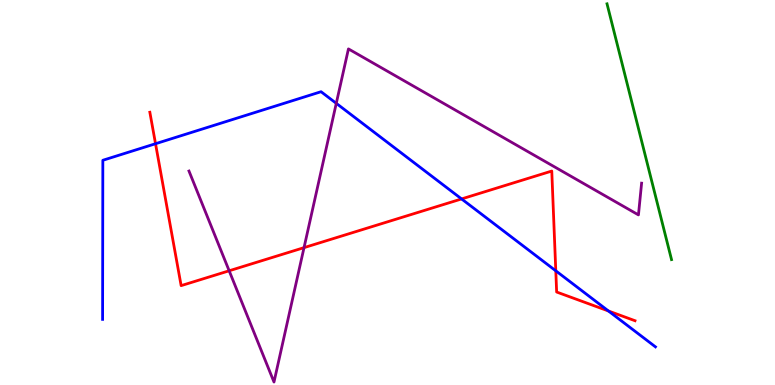[{'lines': ['blue', 'red'], 'intersections': [{'x': 2.01, 'y': 6.27}, {'x': 5.96, 'y': 4.83}, {'x': 7.17, 'y': 2.97}, {'x': 7.85, 'y': 1.92}]}, {'lines': ['green', 'red'], 'intersections': []}, {'lines': ['purple', 'red'], 'intersections': [{'x': 2.96, 'y': 2.97}, {'x': 3.92, 'y': 3.57}]}, {'lines': ['blue', 'green'], 'intersections': []}, {'lines': ['blue', 'purple'], 'intersections': [{'x': 4.34, 'y': 7.32}]}, {'lines': ['green', 'purple'], 'intersections': []}]